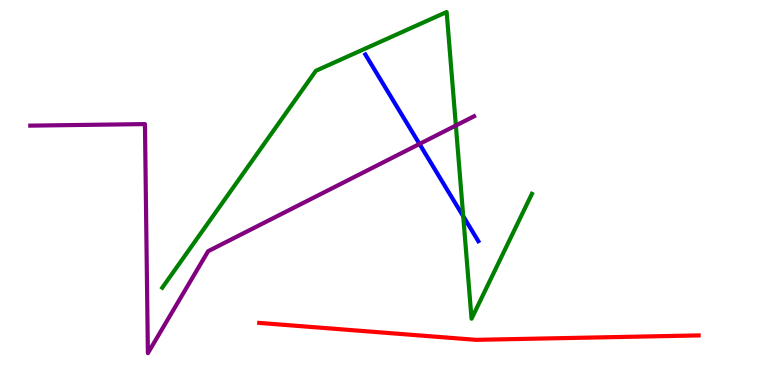[{'lines': ['blue', 'red'], 'intersections': []}, {'lines': ['green', 'red'], 'intersections': []}, {'lines': ['purple', 'red'], 'intersections': []}, {'lines': ['blue', 'green'], 'intersections': [{'x': 5.98, 'y': 4.38}]}, {'lines': ['blue', 'purple'], 'intersections': [{'x': 5.41, 'y': 6.26}]}, {'lines': ['green', 'purple'], 'intersections': [{'x': 5.88, 'y': 6.74}]}]